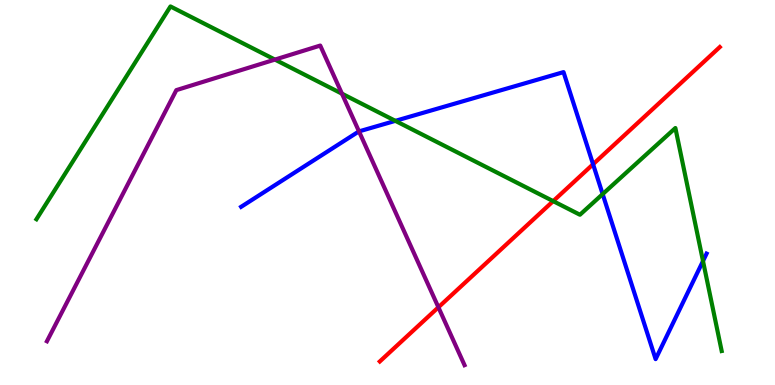[{'lines': ['blue', 'red'], 'intersections': [{'x': 7.65, 'y': 5.73}]}, {'lines': ['green', 'red'], 'intersections': [{'x': 7.14, 'y': 4.78}]}, {'lines': ['purple', 'red'], 'intersections': [{'x': 5.66, 'y': 2.02}]}, {'lines': ['blue', 'green'], 'intersections': [{'x': 5.1, 'y': 6.86}, {'x': 7.78, 'y': 4.96}, {'x': 9.07, 'y': 3.22}]}, {'lines': ['blue', 'purple'], 'intersections': [{'x': 4.63, 'y': 6.59}]}, {'lines': ['green', 'purple'], 'intersections': [{'x': 3.55, 'y': 8.45}, {'x': 4.41, 'y': 7.57}]}]